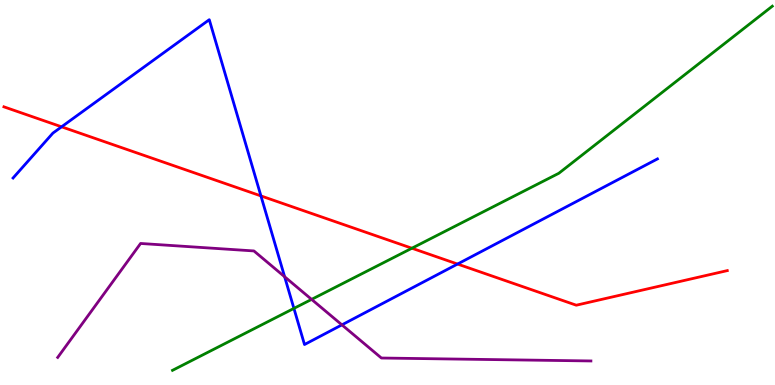[{'lines': ['blue', 'red'], 'intersections': [{'x': 0.794, 'y': 6.71}, {'x': 3.37, 'y': 4.91}, {'x': 5.9, 'y': 3.14}]}, {'lines': ['green', 'red'], 'intersections': [{'x': 5.31, 'y': 3.55}]}, {'lines': ['purple', 'red'], 'intersections': []}, {'lines': ['blue', 'green'], 'intersections': [{'x': 3.79, 'y': 1.99}]}, {'lines': ['blue', 'purple'], 'intersections': [{'x': 3.67, 'y': 2.81}, {'x': 4.41, 'y': 1.56}]}, {'lines': ['green', 'purple'], 'intersections': [{'x': 4.02, 'y': 2.22}]}]